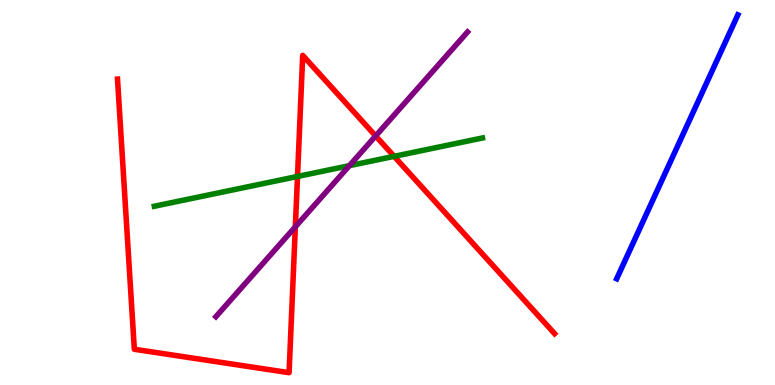[{'lines': ['blue', 'red'], 'intersections': []}, {'lines': ['green', 'red'], 'intersections': [{'x': 3.84, 'y': 5.42}, {'x': 5.09, 'y': 5.94}]}, {'lines': ['purple', 'red'], 'intersections': [{'x': 3.81, 'y': 4.11}, {'x': 4.85, 'y': 6.47}]}, {'lines': ['blue', 'green'], 'intersections': []}, {'lines': ['blue', 'purple'], 'intersections': []}, {'lines': ['green', 'purple'], 'intersections': [{'x': 4.51, 'y': 5.7}]}]